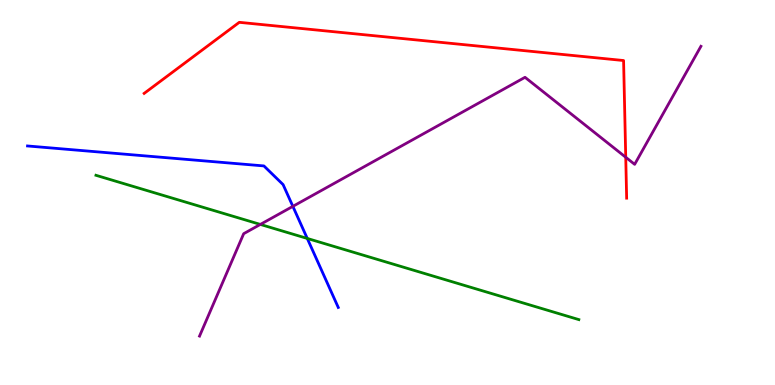[{'lines': ['blue', 'red'], 'intersections': []}, {'lines': ['green', 'red'], 'intersections': []}, {'lines': ['purple', 'red'], 'intersections': [{'x': 8.07, 'y': 5.92}]}, {'lines': ['blue', 'green'], 'intersections': [{'x': 3.96, 'y': 3.81}]}, {'lines': ['blue', 'purple'], 'intersections': [{'x': 3.78, 'y': 4.64}]}, {'lines': ['green', 'purple'], 'intersections': [{'x': 3.36, 'y': 4.17}]}]